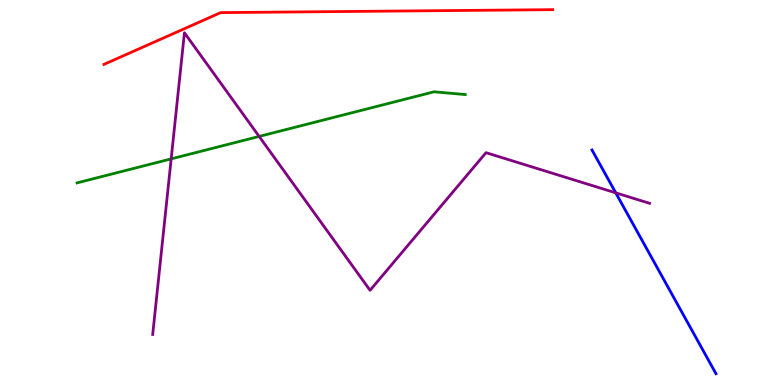[{'lines': ['blue', 'red'], 'intersections': []}, {'lines': ['green', 'red'], 'intersections': []}, {'lines': ['purple', 'red'], 'intersections': []}, {'lines': ['blue', 'green'], 'intersections': []}, {'lines': ['blue', 'purple'], 'intersections': [{'x': 7.95, 'y': 4.99}]}, {'lines': ['green', 'purple'], 'intersections': [{'x': 2.21, 'y': 5.87}, {'x': 3.34, 'y': 6.46}]}]